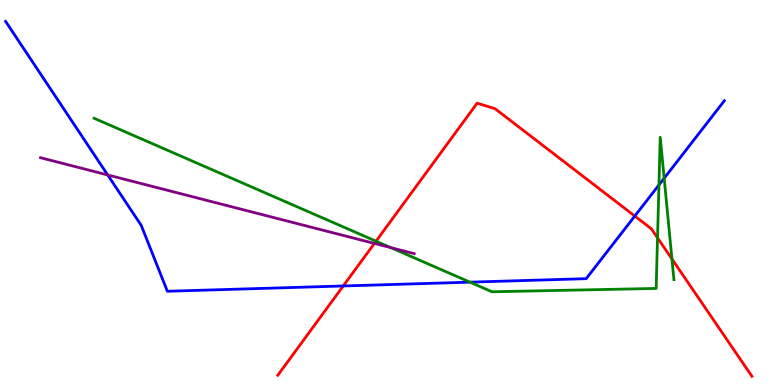[{'lines': ['blue', 'red'], 'intersections': [{'x': 4.43, 'y': 2.57}, {'x': 8.19, 'y': 4.39}]}, {'lines': ['green', 'red'], 'intersections': [{'x': 4.85, 'y': 3.74}, {'x': 8.48, 'y': 3.82}, {'x': 8.67, 'y': 3.27}]}, {'lines': ['purple', 'red'], 'intersections': [{'x': 4.83, 'y': 3.68}]}, {'lines': ['blue', 'green'], 'intersections': [{'x': 6.06, 'y': 2.67}, {'x': 8.5, 'y': 5.2}, {'x': 8.57, 'y': 5.37}]}, {'lines': ['blue', 'purple'], 'intersections': [{'x': 1.39, 'y': 5.46}]}, {'lines': ['green', 'purple'], 'intersections': [{'x': 5.04, 'y': 3.57}]}]